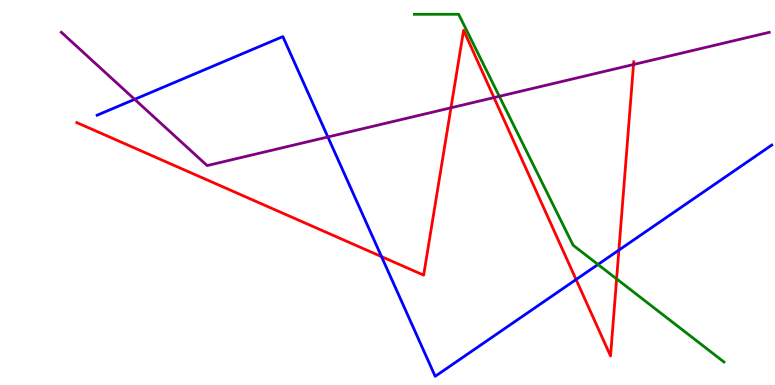[{'lines': ['blue', 'red'], 'intersections': [{'x': 4.92, 'y': 3.33}, {'x': 7.43, 'y': 2.74}, {'x': 7.99, 'y': 3.5}]}, {'lines': ['green', 'red'], 'intersections': [{'x': 7.96, 'y': 2.76}]}, {'lines': ['purple', 'red'], 'intersections': [{'x': 5.82, 'y': 7.2}, {'x': 6.37, 'y': 7.47}, {'x': 8.17, 'y': 8.32}]}, {'lines': ['blue', 'green'], 'intersections': [{'x': 7.72, 'y': 3.13}]}, {'lines': ['blue', 'purple'], 'intersections': [{'x': 1.74, 'y': 7.42}, {'x': 4.23, 'y': 6.44}]}, {'lines': ['green', 'purple'], 'intersections': [{'x': 6.44, 'y': 7.5}]}]